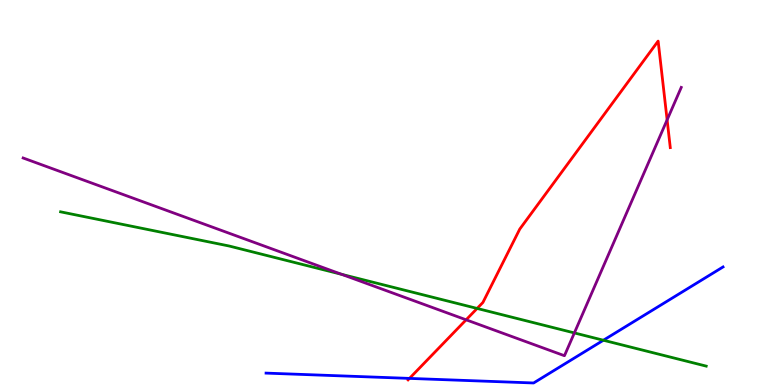[{'lines': ['blue', 'red'], 'intersections': [{'x': 5.28, 'y': 0.171}]}, {'lines': ['green', 'red'], 'intersections': [{'x': 6.16, 'y': 1.99}]}, {'lines': ['purple', 'red'], 'intersections': [{'x': 6.01, 'y': 1.69}, {'x': 8.61, 'y': 6.89}]}, {'lines': ['blue', 'green'], 'intersections': [{'x': 7.79, 'y': 1.16}]}, {'lines': ['blue', 'purple'], 'intersections': []}, {'lines': ['green', 'purple'], 'intersections': [{'x': 4.41, 'y': 2.87}, {'x': 7.41, 'y': 1.35}]}]